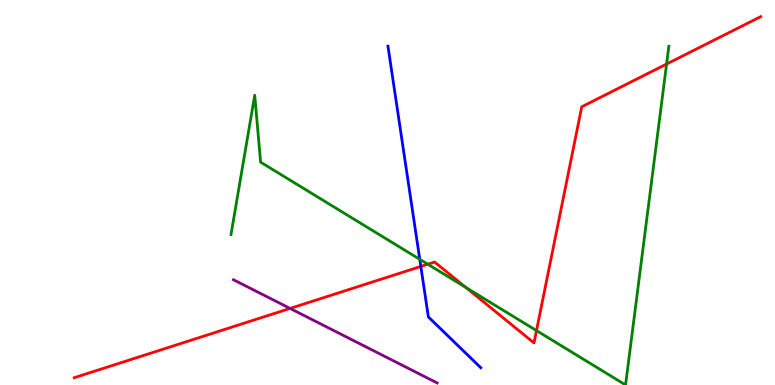[{'lines': ['blue', 'red'], 'intersections': [{'x': 5.43, 'y': 3.08}]}, {'lines': ['green', 'red'], 'intersections': [{'x': 5.52, 'y': 3.14}, {'x': 6.01, 'y': 2.53}, {'x': 6.92, 'y': 1.41}, {'x': 8.6, 'y': 8.34}]}, {'lines': ['purple', 'red'], 'intersections': [{'x': 3.74, 'y': 1.99}]}, {'lines': ['blue', 'green'], 'intersections': [{'x': 5.42, 'y': 3.26}]}, {'lines': ['blue', 'purple'], 'intersections': []}, {'lines': ['green', 'purple'], 'intersections': []}]